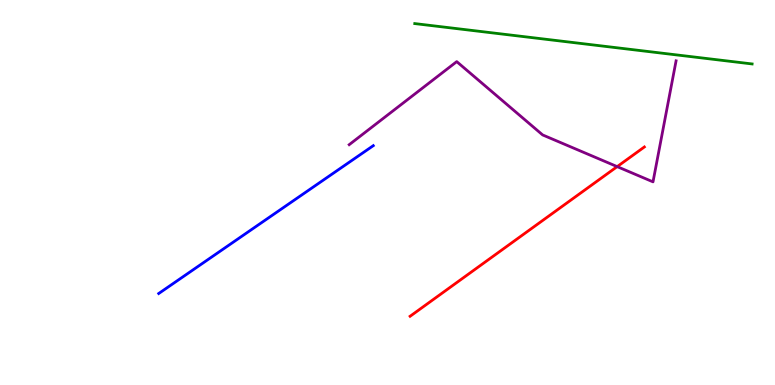[{'lines': ['blue', 'red'], 'intersections': []}, {'lines': ['green', 'red'], 'intersections': []}, {'lines': ['purple', 'red'], 'intersections': [{'x': 7.96, 'y': 5.67}]}, {'lines': ['blue', 'green'], 'intersections': []}, {'lines': ['blue', 'purple'], 'intersections': []}, {'lines': ['green', 'purple'], 'intersections': []}]